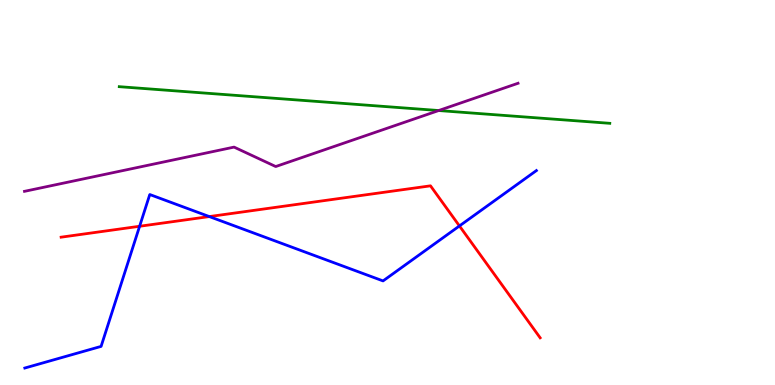[{'lines': ['blue', 'red'], 'intersections': [{'x': 1.8, 'y': 4.12}, {'x': 2.7, 'y': 4.37}, {'x': 5.93, 'y': 4.13}]}, {'lines': ['green', 'red'], 'intersections': []}, {'lines': ['purple', 'red'], 'intersections': []}, {'lines': ['blue', 'green'], 'intersections': []}, {'lines': ['blue', 'purple'], 'intersections': []}, {'lines': ['green', 'purple'], 'intersections': [{'x': 5.66, 'y': 7.13}]}]